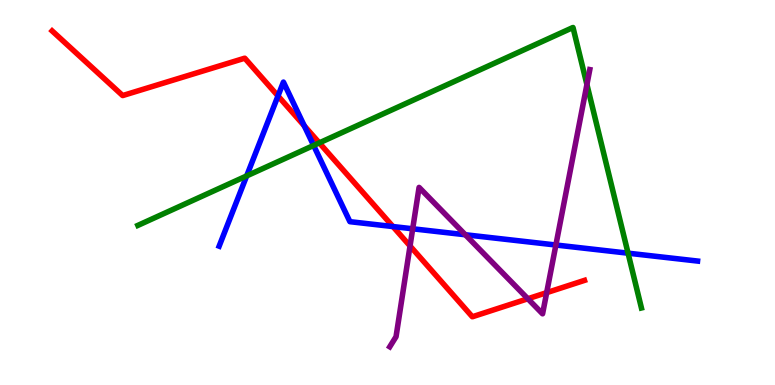[{'lines': ['blue', 'red'], 'intersections': [{'x': 3.59, 'y': 7.51}, {'x': 3.93, 'y': 6.73}, {'x': 5.07, 'y': 4.12}]}, {'lines': ['green', 'red'], 'intersections': [{'x': 4.12, 'y': 6.29}]}, {'lines': ['purple', 'red'], 'intersections': [{'x': 5.29, 'y': 3.61}, {'x': 6.81, 'y': 2.24}, {'x': 7.05, 'y': 2.4}]}, {'lines': ['blue', 'green'], 'intersections': [{'x': 3.18, 'y': 5.43}, {'x': 4.05, 'y': 6.22}, {'x': 8.1, 'y': 3.42}]}, {'lines': ['blue', 'purple'], 'intersections': [{'x': 5.33, 'y': 4.06}, {'x': 6.0, 'y': 3.9}, {'x': 7.17, 'y': 3.64}]}, {'lines': ['green', 'purple'], 'intersections': [{'x': 7.57, 'y': 7.8}]}]